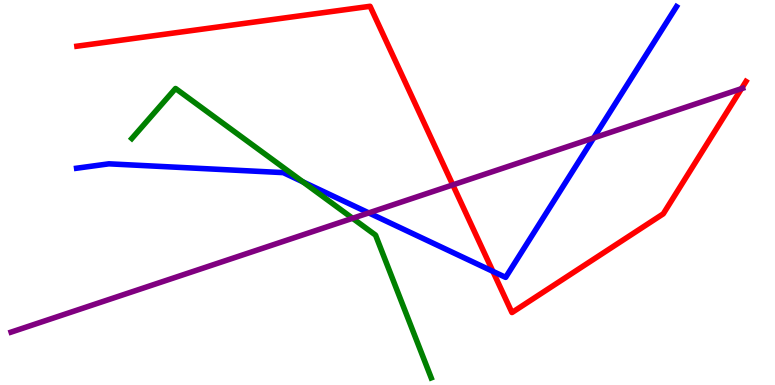[{'lines': ['blue', 'red'], 'intersections': [{'x': 6.36, 'y': 2.95}]}, {'lines': ['green', 'red'], 'intersections': []}, {'lines': ['purple', 'red'], 'intersections': [{'x': 5.84, 'y': 5.2}, {'x': 9.57, 'y': 7.7}]}, {'lines': ['blue', 'green'], 'intersections': [{'x': 3.91, 'y': 5.28}]}, {'lines': ['blue', 'purple'], 'intersections': [{'x': 4.76, 'y': 4.47}, {'x': 7.66, 'y': 6.42}]}, {'lines': ['green', 'purple'], 'intersections': [{'x': 4.55, 'y': 4.33}]}]